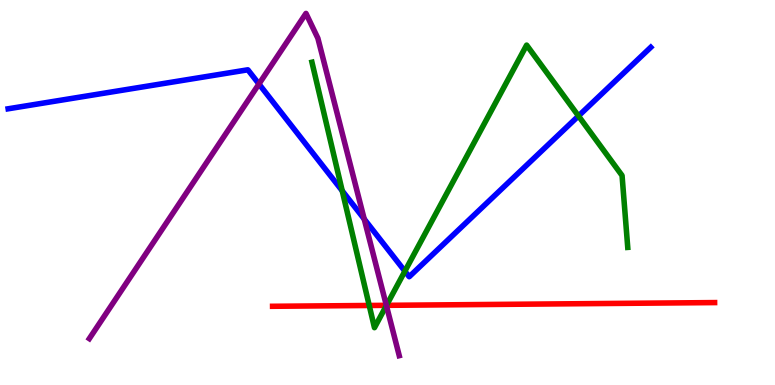[{'lines': ['blue', 'red'], 'intersections': []}, {'lines': ['green', 'red'], 'intersections': [{'x': 4.76, 'y': 2.07}, {'x': 4.99, 'y': 2.07}]}, {'lines': ['purple', 'red'], 'intersections': [{'x': 4.99, 'y': 2.07}]}, {'lines': ['blue', 'green'], 'intersections': [{'x': 4.42, 'y': 5.04}, {'x': 5.22, 'y': 2.96}, {'x': 7.46, 'y': 6.99}]}, {'lines': ['blue', 'purple'], 'intersections': [{'x': 3.34, 'y': 7.82}, {'x': 4.7, 'y': 4.31}]}, {'lines': ['green', 'purple'], 'intersections': [{'x': 4.99, 'y': 2.06}]}]